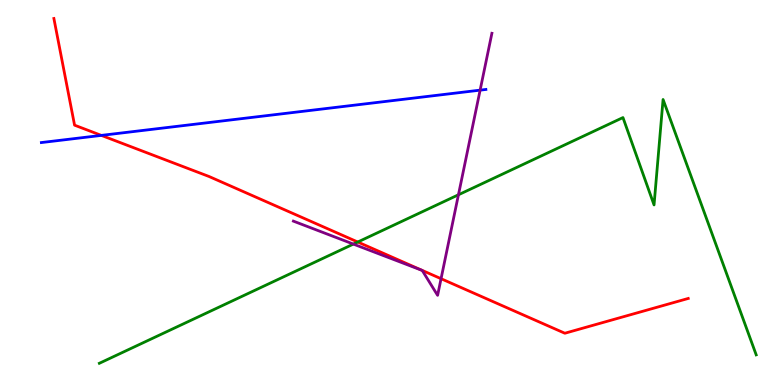[{'lines': ['blue', 'red'], 'intersections': [{'x': 1.31, 'y': 6.48}]}, {'lines': ['green', 'red'], 'intersections': [{'x': 4.62, 'y': 3.71}]}, {'lines': ['purple', 'red'], 'intersections': [{'x': 5.69, 'y': 2.76}]}, {'lines': ['blue', 'green'], 'intersections': []}, {'lines': ['blue', 'purple'], 'intersections': [{'x': 6.2, 'y': 7.66}]}, {'lines': ['green', 'purple'], 'intersections': [{'x': 4.56, 'y': 3.66}, {'x': 5.92, 'y': 4.94}]}]